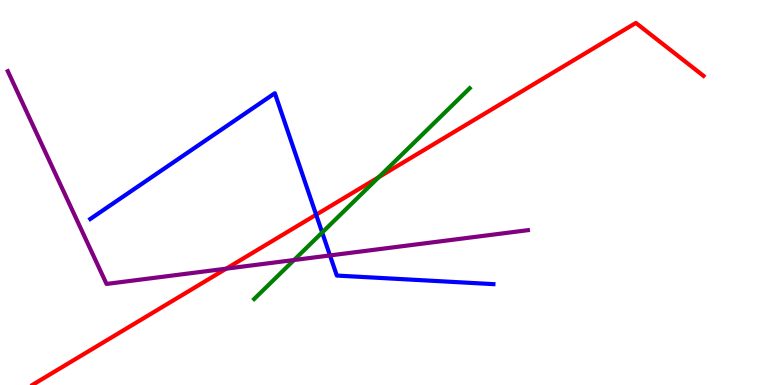[{'lines': ['blue', 'red'], 'intersections': [{'x': 4.08, 'y': 4.42}]}, {'lines': ['green', 'red'], 'intersections': [{'x': 4.89, 'y': 5.4}]}, {'lines': ['purple', 'red'], 'intersections': [{'x': 2.92, 'y': 3.02}]}, {'lines': ['blue', 'green'], 'intersections': [{'x': 4.16, 'y': 3.96}]}, {'lines': ['blue', 'purple'], 'intersections': [{'x': 4.26, 'y': 3.37}]}, {'lines': ['green', 'purple'], 'intersections': [{'x': 3.79, 'y': 3.25}]}]